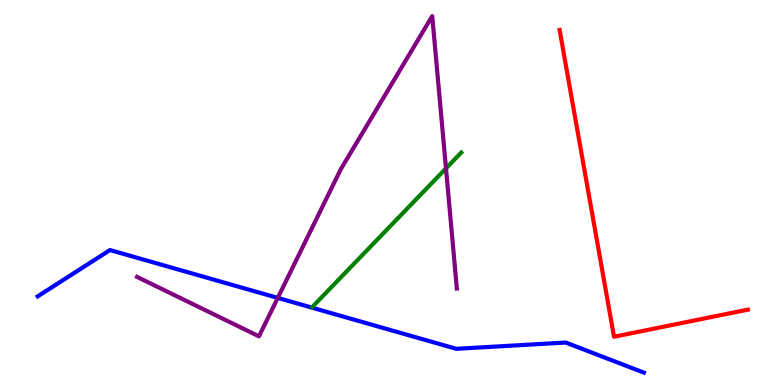[{'lines': ['blue', 'red'], 'intersections': []}, {'lines': ['green', 'red'], 'intersections': []}, {'lines': ['purple', 'red'], 'intersections': []}, {'lines': ['blue', 'green'], 'intersections': []}, {'lines': ['blue', 'purple'], 'intersections': [{'x': 3.58, 'y': 2.26}]}, {'lines': ['green', 'purple'], 'intersections': [{'x': 5.75, 'y': 5.63}]}]